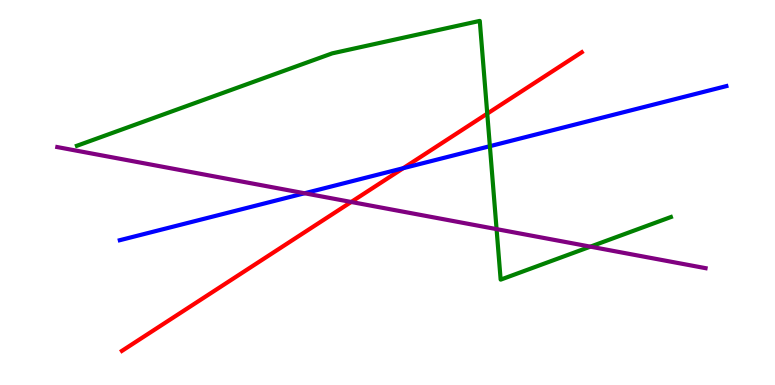[{'lines': ['blue', 'red'], 'intersections': [{'x': 5.2, 'y': 5.63}]}, {'lines': ['green', 'red'], 'intersections': [{'x': 6.29, 'y': 7.05}]}, {'lines': ['purple', 'red'], 'intersections': [{'x': 4.53, 'y': 4.75}]}, {'lines': ['blue', 'green'], 'intersections': [{'x': 6.32, 'y': 6.2}]}, {'lines': ['blue', 'purple'], 'intersections': [{'x': 3.93, 'y': 4.98}]}, {'lines': ['green', 'purple'], 'intersections': [{'x': 6.41, 'y': 4.05}, {'x': 7.62, 'y': 3.59}]}]